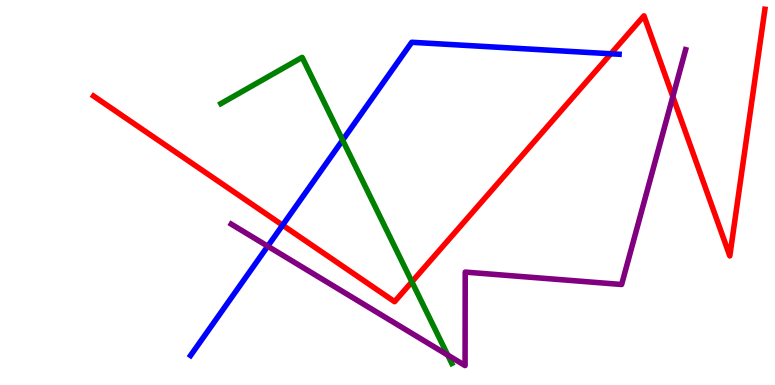[{'lines': ['blue', 'red'], 'intersections': [{'x': 3.65, 'y': 4.15}, {'x': 7.88, 'y': 8.6}]}, {'lines': ['green', 'red'], 'intersections': [{'x': 5.31, 'y': 2.68}]}, {'lines': ['purple', 'red'], 'intersections': [{'x': 8.68, 'y': 7.49}]}, {'lines': ['blue', 'green'], 'intersections': [{'x': 4.42, 'y': 6.36}]}, {'lines': ['blue', 'purple'], 'intersections': [{'x': 3.45, 'y': 3.6}]}, {'lines': ['green', 'purple'], 'intersections': [{'x': 5.78, 'y': 0.778}]}]